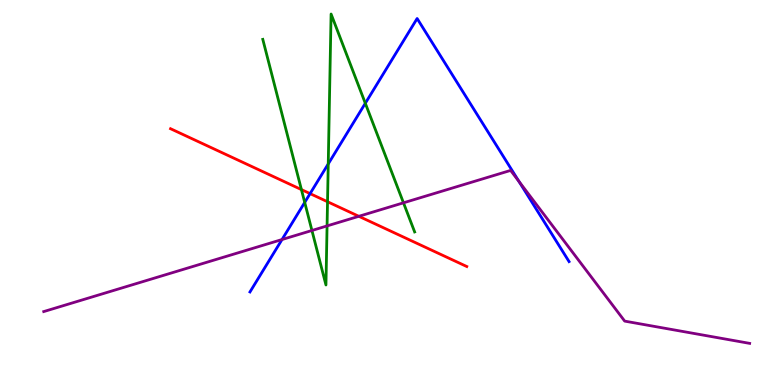[{'lines': ['blue', 'red'], 'intersections': [{'x': 4.0, 'y': 4.97}]}, {'lines': ['green', 'red'], 'intersections': [{'x': 3.89, 'y': 5.08}, {'x': 4.23, 'y': 4.76}]}, {'lines': ['purple', 'red'], 'intersections': [{'x': 4.63, 'y': 4.38}]}, {'lines': ['blue', 'green'], 'intersections': [{'x': 3.93, 'y': 4.74}, {'x': 4.24, 'y': 5.74}, {'x': 4.71, 'y': 7.32}]}, {'lines': ['blue', 'purple'], 'intersections': [{'x': 3.64, 'y': 3.78}, {'x': 6.7, 'y': 5.29}]}, {'lines': ['green', 'purple'], 'intersections': [{'x': 4.02, 'y': 4.01}, {'x': 4.22, 'y': 4.13}, {'x': 5.21, 'y': 4.73}]}]